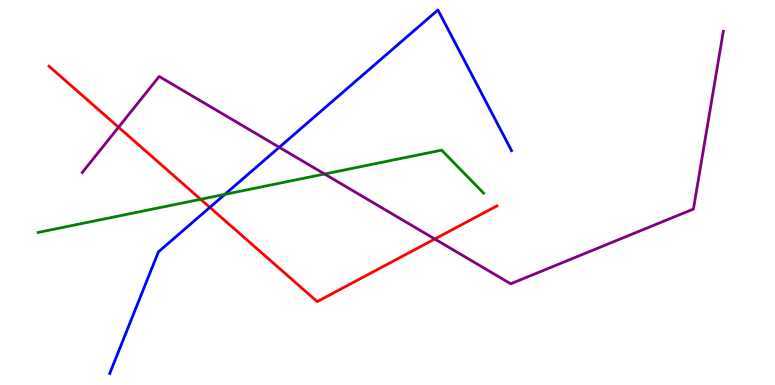[{'lines': ['blue', 'red'], 'intersections': [{'x': 2.71, 'y': 4.61}]}, {'lines': ['green', 'red'], 'intersections': [{'x': 2.59, 'y': 4.82}]}, {'lines': ['purple', 'red'], 'intersections': [{'x': 1.53, 'y': 6.7}, {'x': 5.61, 'y': 3.79}]}, {'lines': ['blue', 'green'], 'intersections': [{'x': 2.9, 'y': 4.95}]}, {'lines': ['blue', 'purple'], 'intersections': [{'x': 3.6, 'y': 6.17}]}, {'lines': ['green', 'purple'], 'intersections': [{'x': 4.19, 'y': 5.48}]}]